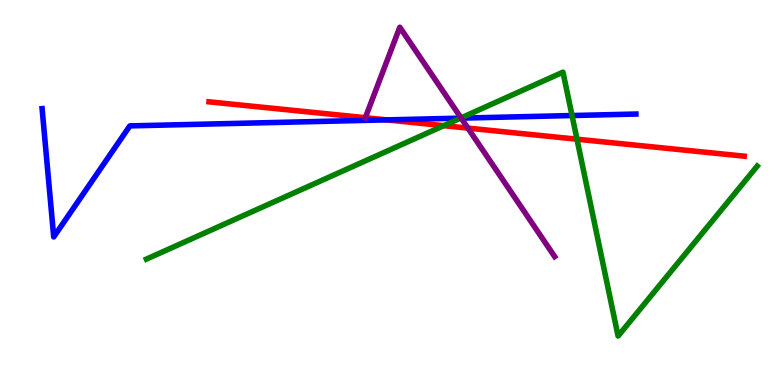[{'lines': ['blue', 'red'], 'intersections': [{'x': 4.99, 'y': 6.89}]}, {'lines': ['green', 'red'], 'intersections': [{'x': 5.73, 'y': 6.74}, {'x': 7.44, 'y': 6.38}]}, {'lines': ['purple', 'red'], 'intersections': [{'x': 4.71, 'y': 6.94}, {'x': 6.04, 'y': 6.67}]}, {'lines': ['blue', 'green'], 'intersections': [{'x': 5.94, 'y': 6.93}, {'x': 7.38, 'y': 7.0}]}, {'lines': ['blue', 'purple'], 'intersections': [{'x': 5.95, 'y': 6.93}]}, {'lines': ['green', 'purple'], 'intersections': [{'x': 5.95, 'y': 6.94}]}]